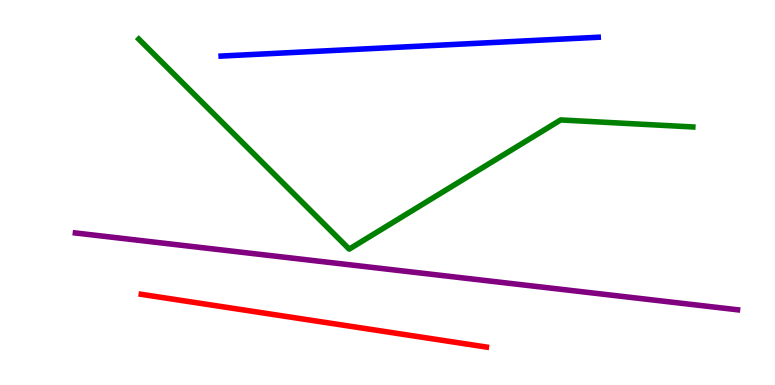[{'lines': ['blue', 'red'], 'intersections': []}, {'lines': ['green', 'red'], 'intersections': []}, {'lines': ['purple', 'red'], 'intersections': []}, {'lines': ['blue', 'green'], 'intersections': []}, {'lines': ['blue', 'purple'], 'intersections': []}, {'lines': ['green', 'purple'], 'intersections': []}]